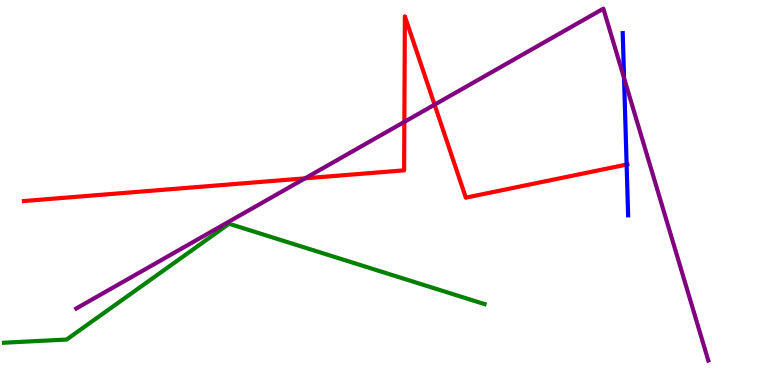[{'lines': ['blue', 'red'], 'intersections': [{'x': 8.09, 'y': 5.73}]}, {'lines': ['green', 'red'], 'intersections': []}, {'lines': ['purple', 'red'], 'intersections': [{'x': 3.94, 'y': 5.37}, {'x': 5.22, 'y': 6.83}, {'x': 5.61, 'y': 7.28}]}, {'lines': ['blue', 'green'], 'intersections': []}, {'lines': ['blue', 'purple'], 'intersections': [{'x': 8.05, 'y': 7.97}]}, {'lines': ['green', 'purple'], 'intersections': []}]